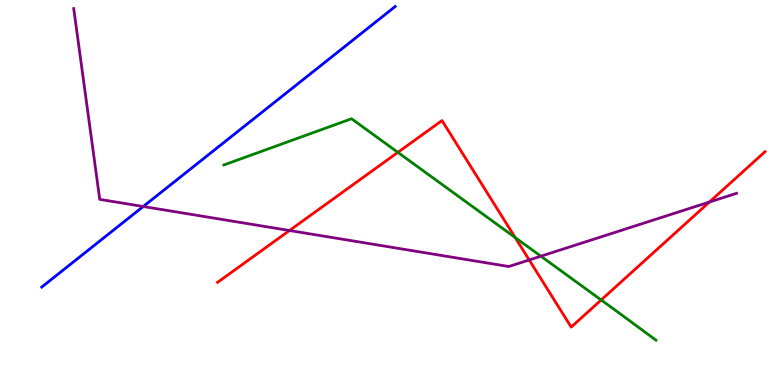[{'lines': ['blue', 'red'], 'intersections': []}, {'lines': ['green', 'red'], 'intersections': [{'x': 5.13, 'y': 6.04}, {'x': 6.65, 'y': 3.83}, {'x': 7.76, 'y': 2.21}]}, {'lines': ['purple', 'red'], 'intersections': [{'x': 3.74, 'y': 4.01}, {'x': 6.83, 'y': 3.25}, {'x': 9.15, 'y': 4.75}]}, {'lines': ['blue', 'green'], 'intersections': []}, {'lines': ['blue', 'purple'], 'intersections': [{'x': 1.85, 'y': 4.64}]}, {'lines': ['green', 'purple'], 'intersections': [{'x': 6.98, 'y': 3.35}]}]